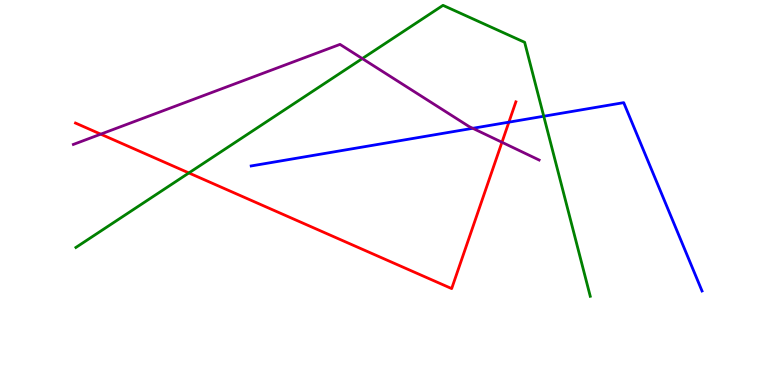[{'lines': ['blue', 'red'], 'intersections': [{'x': 6.57, 'y': 6.83}]}, {'lines': ['green', 'red'], 'intersections': [{'x': 2.44, 'y': 5.51}]}, {'lines': ['purple', 'red'], 'intersections': [{'x': 1.3, 'y': 6.52}, {'x': 6.48, 'y': 6.3}]}, {'lines': ['blue', 'green'], 'intersections': [{'x': 7.02, 'y': 6.98}]}, {'lines': ['blue', 'purple'], 'intersections': [{'x': 6.1, 'y': 6.67}]}, {'lines': ['green', 'purple'], 'intersections': [{'x': 4.67, 'y': 8.48}]}]